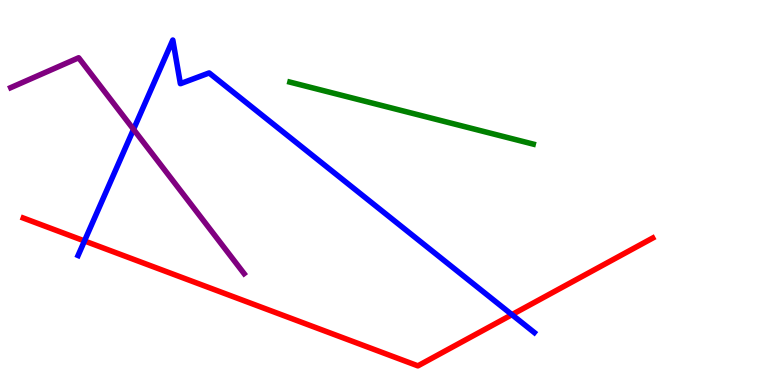[{'lines': ['blue', 'red'], 'intersections': [{'x': 1.09, 'y': 3.74}, {'x': 6.61, 'y': 1.83}]}, {'lines': ['green', 'red'], 'intersections': []}, {'lines': ['purple', 'red'], 'intersections': []}, {'lines': ['blue', 'green'], 'intersections': []}, {'lines': ['blue', 'purple'], 'intersections': [{'x': 1.72, 'y': 6.64}]}, {'lines': ['green', 'purple'], 'intersections': []}]